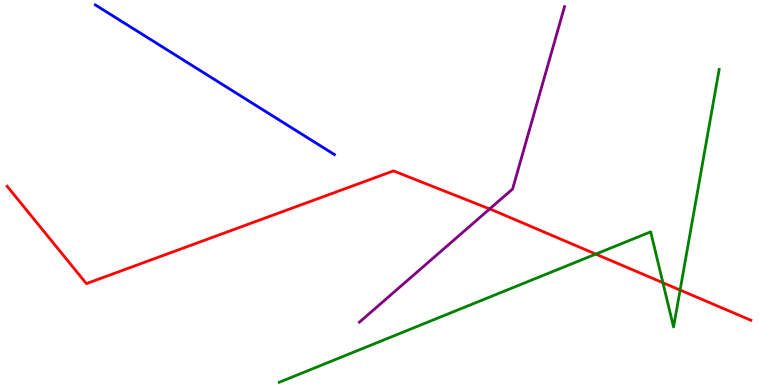[{'lines': ['blue', 'red'], 'intersections': []}, {'lines': ['green', 'red'], 'intersections': [{'x': 7.69, 'y': 3.4}, {'x': 8.55, 'y': 2.66}, {'x': 8.78, 'y': 2.47}]}, {'lines': ['purple', 'red'], 'intersections': [{'x': 6.32, 'y': 4.57}]}, {'lines': ['blue', 'green'], 'intersections': []}, {'lines': ['blue', 'purple'], 'intersections': []}, {'lines': ['green', 'purple'], 'intersections': []}]